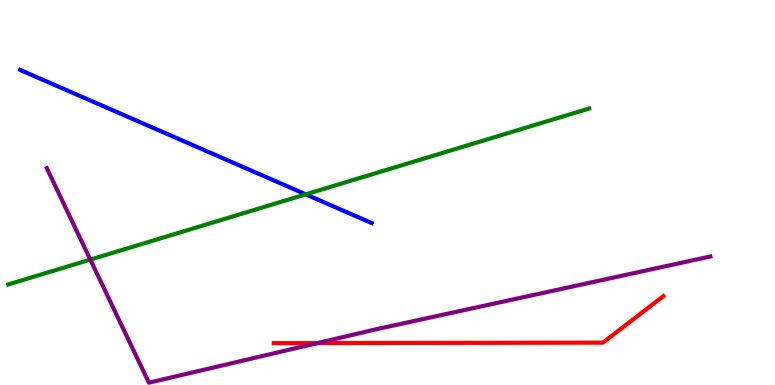[{'lines': ['blue', 'red'], 'intersections': []}, {'lines': ['green', 'red'], 'intersections': []}, {'lines': ['purple', 'red'], 'intersections': [{'x': 4.1, 'y': 1.09}]}, {'lines': ['blue', 'green'], 'intersections': [{'x': 3.95, 'y': 4.95}]}, {'lines': ['blue', 'purple'], 'intersections': []}, {'lines': ['green', 'purple'], 'intersections': [{'x': 1.17, 'y': 3.26}]}]